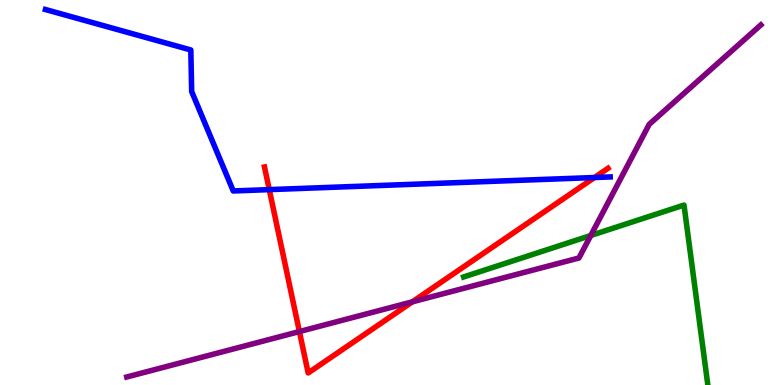[{'lines': ['blue', 'red'], 'intersections': [{'x': 3.47, 'y': 5.07}, {'x': 7.67, 'y': 5.39}]}, {'lines': ['green', 'red'], 'intersections': []}, {'lines': ['purple', 'red'], 'intersections': [{'x': 3.86, 'y': 1.39}, {'x': 5.32, 'y': 2.16}]}, {'lines': ['blue', 'green'], 'intersections': []}, {'lines': ['blue', 'purple'], 'intersections': []}, {'lines': ['green', 'purple'], 'intersections': [{'x': 7.62, 'y': 3.88}]}]